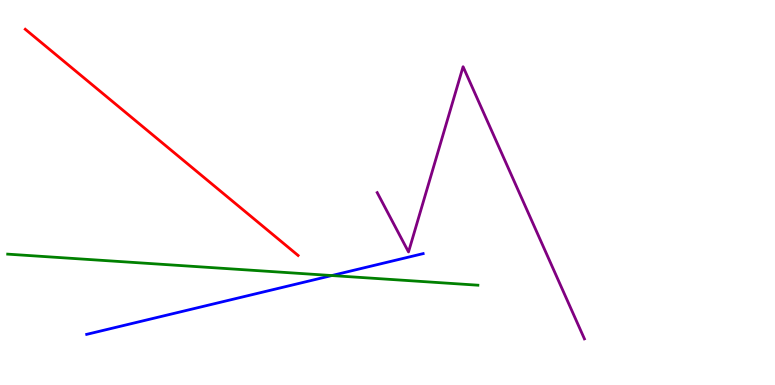[{'lines': ['blue', 'red'], 'intersections': []}, {'lines': ['green', 'red'], 'intersections': []}, {'lines': ['purple', 'red'], 'intersections': []}, {'lines': ['blue', 'green'], 'intersections': [{'x': 4.28, 'y': 2.84}]}, {'lines': ['blue', 'purple'], 'intersections': []}, {'lines': ['green', 'purple'], 'intersections': []}]